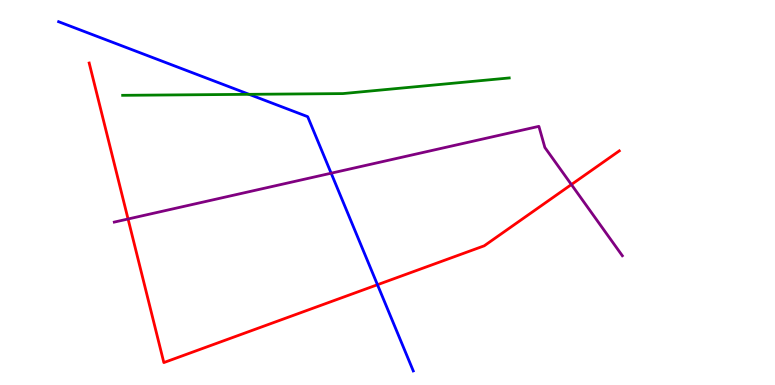[{'lines': ['blue', 'red'], 'intersections': [{'x': 4.87, 'y': 2.6}]}, {'lines': ['green', 'red'], 'intersections': []}, {'lines': ['purple', 'red'], 'intersections': [{'x': 1.65, 'y': 4.31}, {'x': 7.37, 'y': 5.21}]}, {'lines': ['blue', 'green'], 'intersections': [{'x': 3.21, 'y': 7.55}]}, {'lines': ['blue', 'purple'], 'intersections': [{'x': 4.27, 'y': 5.5}]}, {'lines': ['green', 'purple'], 'intersections': []}]